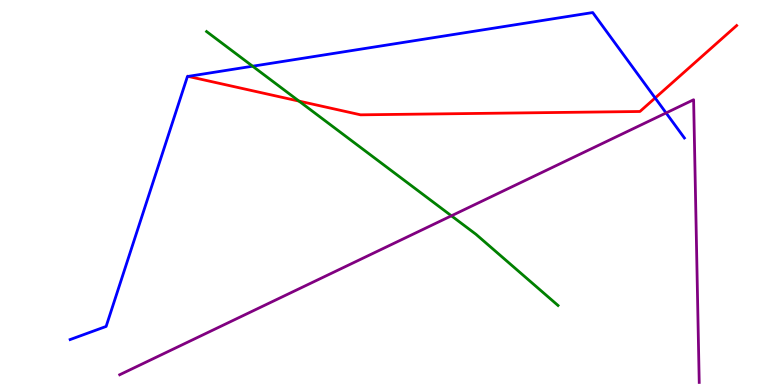[{'lines': ['blue', 'red'], 'intersections': [{'x': 2.43, 'y': 8.02}, {'x': 8.45, 'y': 7.46}]}, {'lines': ['green', 'red'], 'intersections': [{'x': 3.86, 'y': 7.37}]}, {'lines': ['purple', 'red'], 'intersections': []}, {'lines': ['blue', 'green'], 'intersections': [{'x': 3.26, 'y': 8.28}]}, {'lines': ['blue', 'purple'], 'intersections': [{'x': 8.59, 'y': 7.07}]}, {'lines': ['green', 'purple'], 'intersections': [{'x': 5.82, 'y': 4.39}]}]